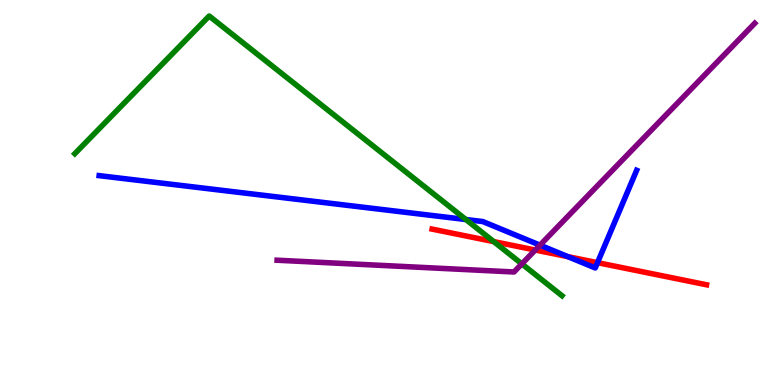[{'lines': ['blue', 'red'], 'intersections': [{'x': 7.33, 'y': 3.33}, {'x': 7.71, 'y': 3.18}]}, {'lines': ['green', 'red'], 'intersections': [{'x': 6.37, 'y': 3.72}]}, {'lines': ['purple', 'red'], 'intersections': [{'x': 6.91, 'y': 3.51}]}, {'lines': ['blue', 'green'], 'intersections': [{'x': 6.01, 'y': 4.3}]}, {'lines': ['blue', 'purple'], 'intersections': [{'x': 6.97, 'y': 3.63}]}, {'lines': ['green', 'purple'], 'intersections': [{'x': 6.73, 'y': 3.15}]}]